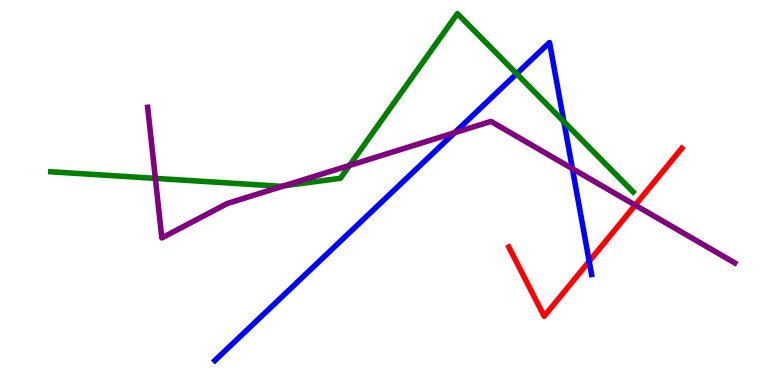[{'lines': ['blue', 'red'], 'intersections': [{'x': 7.6, 'y': 3.21}]}, {'lines': ['green', 'red'], 'intersections': []}, {'lines': ['purple', 'red'], 'intersections': [{'x': 8.2, 'y': 4.67}]}, {'lines': ['blue', 'green'], 'intersections': [{'x': 6.67, 'y': 8.08}, {'x': 7.28, 'y': 6.84}]}, {'lines': ['blue', 'purple'], 'intersections': [{'x': 5.87, 'y': 6.55}, {'x': 7.39, 'y': 5.62}]}, {'lines': ['green', 'purple'], 'intersections': [{'x': 2.0, 'y': 5.37}, {'x': 3.67, 'y': 5.17}, {'x': 4.51, 'y': 5.7}]}]